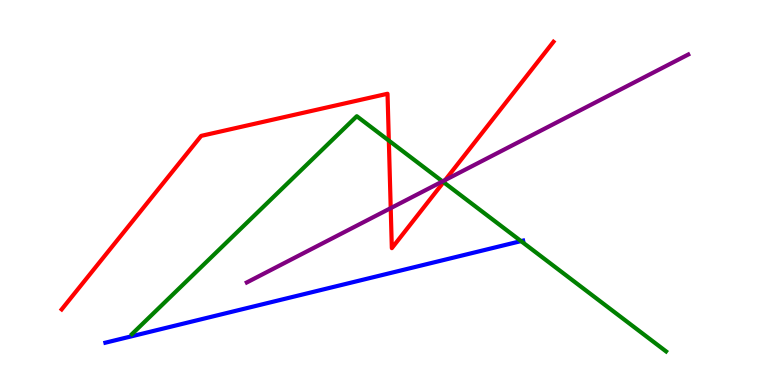[{'lines': ['blue', 'red'], 'intersections': []}, {'lines': ['green', 'red'], 'intersections': [{'x': 5.02, 'y': 6.35}, {'x': 5.72, 'y': 5.27}]}, {'lines': ['purple', 'red'], 'intersections': [{'x': 5.04, 'y': 4.59}, {'x': 5.74, 'y': 5.32}]}, {'lines': ['blue', 'green'], 'intersections': [{'x': 6.72, 'y': 3.74}]}, {'lines': ['blue', 'purple'], 'intersections': []}, {'lines': ['green', 'purple'], 'intersections': [{'x': 5.71, 'y': 5.29}]}]